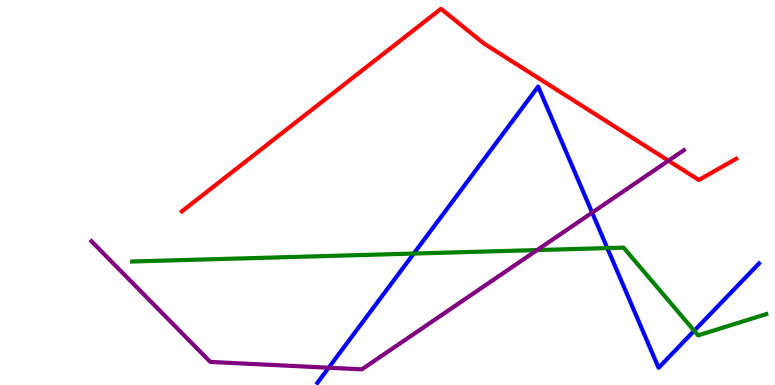[{'lines': ['blue', 'red'], 'intersections': []}, {'lines': ['green', 'red'], 'intersections': []}, {'lines': ['purple', 'red'], 'intersections': [{'x': 8.63, 'y': 5.83}]}, {'lines': ['blue', 'green'], 'intersections': [{'x': 5.34, 'y': 3.41}, {'x': 7.84, 'y': 3.56}, {'x': 8.96, 'y': 1.41}]}, {'lines': ['blue', 'purple'], 'intersections': [{'x': 4.24, 'y': 0.449}, {'x': 7.64, 'y': 4.48}]}, {'lines': ['green', 'purple'], 'intersections': [{'x': 6.93, 'y': 3.5}]}]